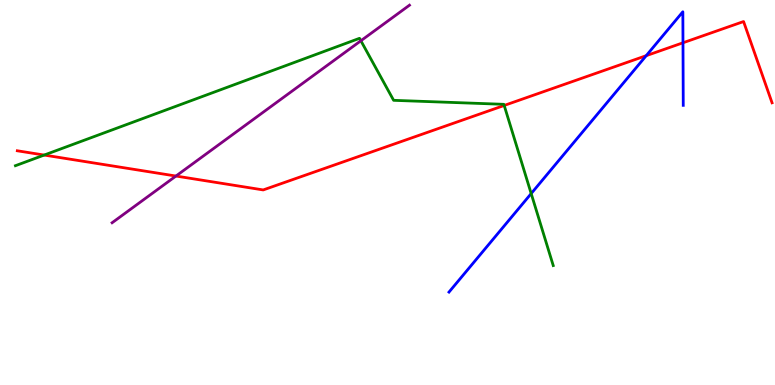[{'lines': ['blue', 'red'], 'intersections': [{'x': 8.34, 'y': 8.55}, {'x': 8.81, 'y': 8.89}]}, {'lines': ['green', 'red'], 'intersections': [{'x': 0.57, 'y': 5.97}, {'x': 6.51, 'y': 7.26}]}, {'lines': ['purple', 'red'], 'intersections': [{'x': 2.27, 'y': 5.43}]}, {'lines': ['blue', 'green'], 'intersections': [{'x': 6.85, 'y': 4.97}]}, {'lines': ['blue', 'purple'], 'intersections': []}, {'lines': ['green', 'purple'], 'intersections': [{'x': 4.66, 'y': 8.94}]}]